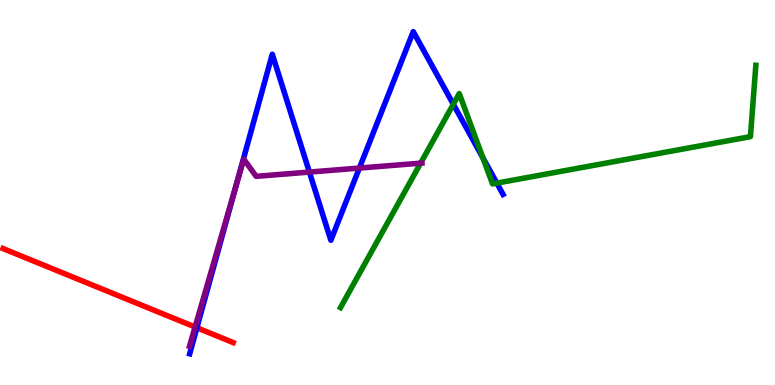[{'lines': ['blue', 'red'], 'intersections': [{'x': 2.54, 'y': 1.49}]}, {'lines': ['green', 'red'], 'intersections': []}, {'lines': ['purple', 'red'], 'intersections': [{'x': 2.52, 'y': 1.51}]}, {'lines': ['blue', 'green'], 'intersections': [{'x': 5.85, 'y': 7.29}, {'x': 6.23, 'y': 5.9}, {'x': 6.41, 'y': 5.24}]}, {'lines': ['blue', 'purple'], 'intersections': [{'x': 3.05, 'y': 5.2}, {'x': 3.99, 'y': 5.53}, {'x': 4.64, 'y': 5.63}]}, {'lines': ['green', 'purple'], 'intersections': [{'x': 5.43, 'y': 5.76}]}]